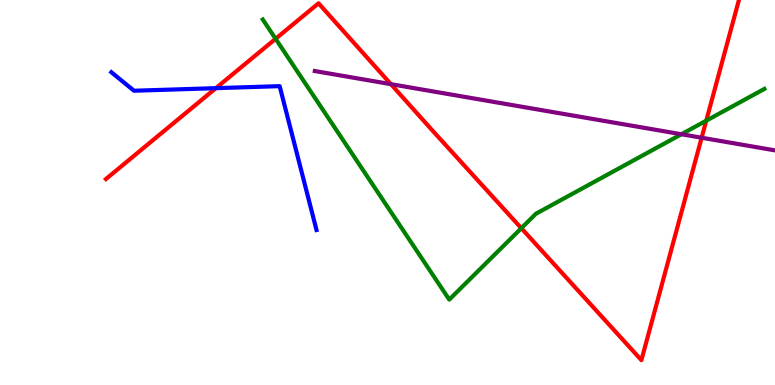[{'lines': ['blue', 'red'], 'intersections': [{'x': 2.79, 'y': 7.71}]}, {'lines': ['green', 'red'], 'intersections': [{'x': 3.56, 'y': 8.99}, {'x': 6.73, 'y': 4.07}, {'x': 9.11, 'y': 6.87}]}, {'lines': ['purple', 'red'], 'intersections': [{'x': 5.04, 'y': 7.81}, {'x': 9.05, 'y': 6.42}]}, {'lines': ['blue', 'green'], 'intersections': []}, {'lines': ['blue', 'purple'], 'intersections': []}, {'lines': ['green', 'purple'], 'intersections': [{'x': 8.79, 'y': 6.51}]}]